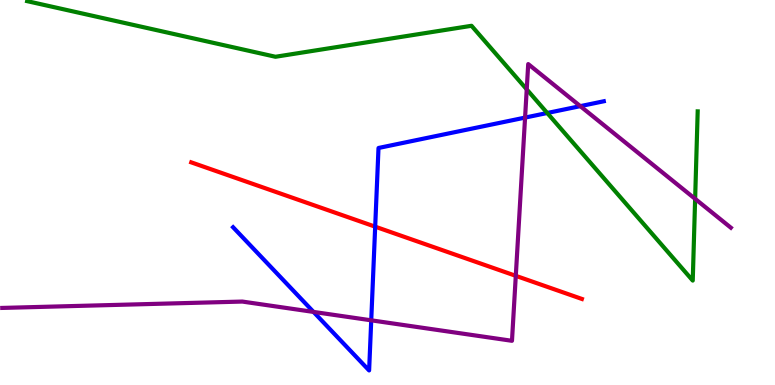[{'lines': ['blue', 'red'], 'intersections': [{'x': 4.84, 'y': 4.11}]}, {'lines': ['green', 'red'], 'intersections': []}, {'lines': ['purple', 'red'], 'intersections': [{'x': 6.66, 'y': 2.84}]}, {'lines': ['blue', 'green'], 'intersections': [{'x': 7.06, 'y': 7.07}]}, {'lines': ['blue', 'purple'], 'intersections': [{'x': 4.05, 'y': 1.9}, {'x': 4.79, 'y': 1.68}, {'x': 6.78, 'y': 6.95}, {'x': 7.49, 'y': 7.24}]}, {'lines': ['green', 'purple'], 'intersections': [{'x': 6.8, 'y': 7.68}, {'x': 8.97, 'y': 4.83}]}]